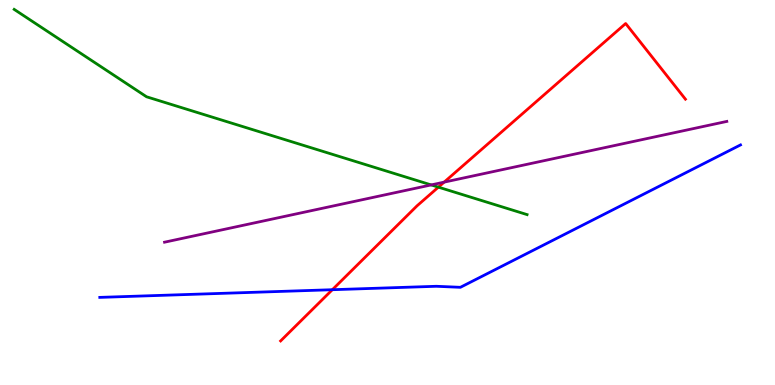[{'lines': ['blue', 'red'], 'intersections': [{'x': 4.29, 'y': 2.47}]}, {'lines': ['green', 'red'], 'intersections': [{'x': 5.66, 'y': 5.14}]}, {'lines': ['purple', 'red'], 'intersections': [{'x': 5.73, 'y': 5.27}]}, {'lines': ['blue', 'green'], 'intersections': []}, {'lines': ['blue', 'purple'], 'intersections': []}, {'lines': ['green', 'purple'], 'intersections': [{'x': 5.56, 'y': 5.2}]}]